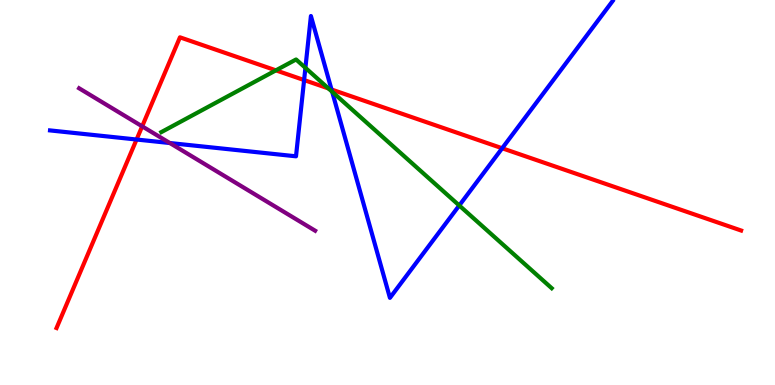[{'lines': ['blue', 'red'], 'intersections': [{'x': 1.76, 'y': 6.38}, {'x': 3.92, 'y': 7.92}, {'x': 4.28, 'y': 7.68}, {'x': 6.48, 'y': 6.15}]}, {'lines': ['green', 'red'], 'intersections': [{'x': 3.56, 'y': 8.17}, {'x': 4.24, 'y': 7.7}]}, {'lines': ['purple', 'red'], 'intersections': [{'x': 1.83, 'y': 6.72}]}, {'lines': ['blue', 'green'], 'intersections': [{'x': 3.94, 'y': 8.24}, {'x': 4.29, 'y': 7.62}, {'x': 5.93, 'y': 4.66}]}, {'lines': ['blue', 'purple'], 'intersections': [{'x': 2.19, 'y': 6.29}]}, {'lines': ['green', 'purple'], 'intersections': []}]